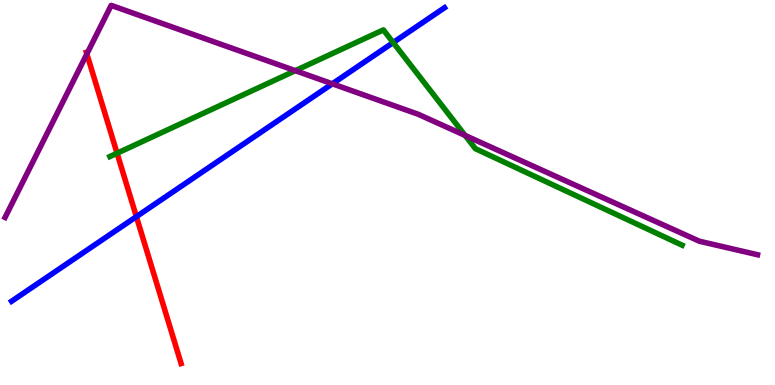[{'lines': ['blue', 'red'], 'intersections': [{'x': 1.76, 'y': 4.37}]}, {'lines': ['green', 'red'], 'intersections': [{'x': 1.51, 'y': 6.02}]}, {'lines': ['purple', 'red'], 'intersections': [{'x': 1.12, 'y': 8.6}]}, {'lines': ['blue', 'green'], 'intersections': [{'x': 5.07, 'y': 8.9}]}, {'lines': ['blue', 'purple'], 'intersections': [{'x': 4.29, 'y': 7.82}]}, {'lines': ['green', 'purple'], 'intersections': [{'x': 3.81, 'y': 8.16}, {'x': 6.0, 'y': 6.48}]}]